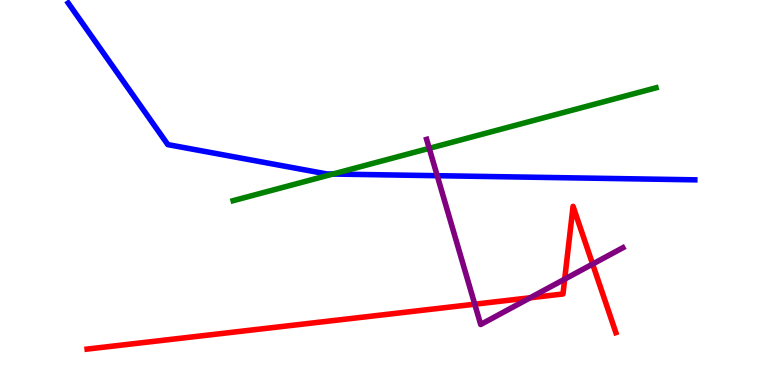[{'lines': ['blue', 'red'], 'intersections': []}, {'lines': ['green', 'red'], 'intersections': []}, {'lines': ['purple', 'red'], 'intersections': [{'x': 6.13, 'y': 2.1}, {'x': 6.84, 'y': 2.27}, {'x': 7.29, 'y': 2.75}, {'x': 7.65, 'y': 3.14}]}, {'lines': ['blue', 'green'], 'intersections': [{'x': 4.3, 'y': 5.48}]}, {'lines': ['blue', 'purple'], 'intersections': [{'x': 5.64, 'y': 5.44}]}, {'lines': ['green', 'purple'], 'intersections': [{'x': 5.54, 'y': 6.15}]}]